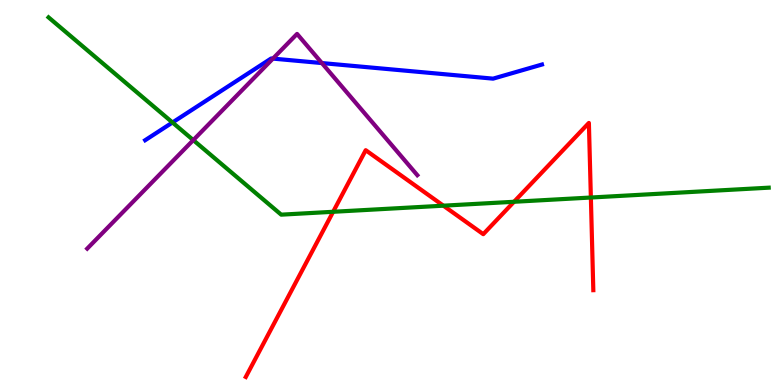[{'lines': ['blue', 'red'], 'intersections': []}, {'lines': ['green', 'red'], 'intersections': [{'x': 4.3, 'y': 4.5}, {'x': 5.72, 'y': 4.66}, {'x': 6.63, 'y': 4.76}, {'x': 7.62, 'y': 4.87}]}, {'lines': ['purple', 'red'], 'intersections': []}, {'lines': ['blue', 'green'], 'intersections': [{'x': 2.23, 'y': 6.82}]}, {'lines': ['blue', 'purple'], 'intersections': [{'x': 3.52, 'y': 8.48}, {'x': 4.15, 'y': 8.36}]}, {'lines': ['green', 'purple'], 'intersections': [{'x': 2.49, 'y': 6.36}]}]